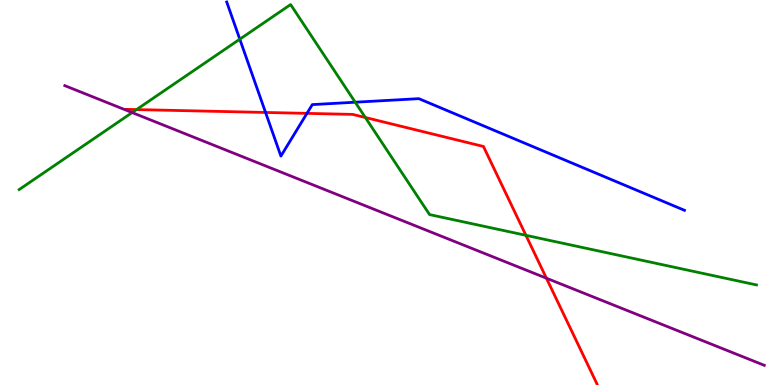[{'lines': ['blue', 'red'], 'intersections': [{'x': 3.43, 'y': 7.08}, {'x': 3.96, 'y': 7.06}]}, {'lines': ['green', 'red'], 'intersections': [{'x': 1.76, 'y': 7.15}, {'x': 4.71, 'y': 6.95}, {'x': 6.79, 'y': 3.89}]}, {'lines': ['purple', 'red'], 'intersections': [{'x': 7.05, 'y': 2.77}]}, {'lines': ['blue', 'green'], 'intersections': [{'x': 3.09, 'y': 8.98}, {'x': 4.58, 'y': 7.35}]}, {'lines': ['blue', 'purple'], 'intersections': []}, {'lines': ['green', 'purple'], 'intersections': [{'x': 1.71, 'y': 7.08}]}]